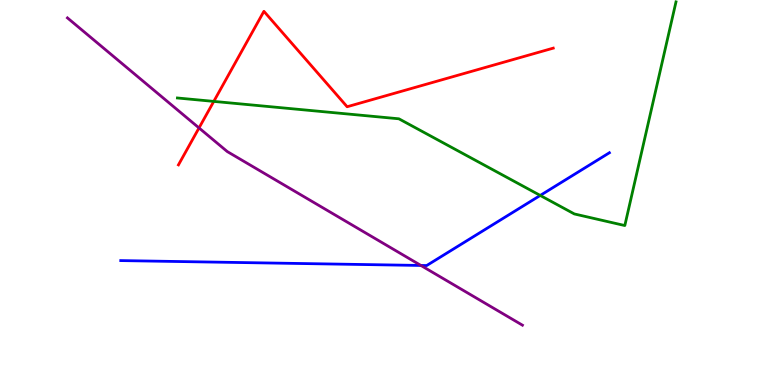[{'lines': ['blue', 'red'], 'intersections': []}, {'lines': ['green', 'red'], 'intersections': [{'x': 2.76, 'y': 7.37}]}, {'lines': ['purple', 'red'], 'intersections': [{'x': 2.57, 'y': 6.68}]}, {'lines': ['blue', 'green'], 'intersections': [{'x': 6.97, 'y': 4.92}]}, {'lines': ['blue', 'purple'], 'intersections': [{'x': 5.43, 'y': 3.1}]}, {'lines': ['green', 'purple'], 'intersections': []}]